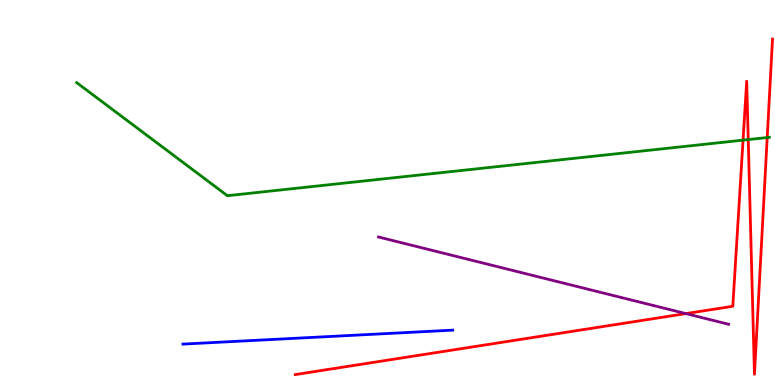[{'lines': ['blue', 'red'], 'intersections': []}, {'lines': ['green', 'red'], 'intersections': [{'x': 9.59, 'y': 6.36}, {'x': 9.65, 'y': 6.37}, {'x': 9.9, 'y': 6.43}]}, {'lines': ['purple', 'red'], 'intersections': [{'x': 8.85, 'y': 1.85}]}, {'lines': ['blue', 'green'], 'intersections': []}, {'lines': ['blue', 'purple'], 'intersections': []}, {'lines': ['green', 'purple'], 'intersections': []}]